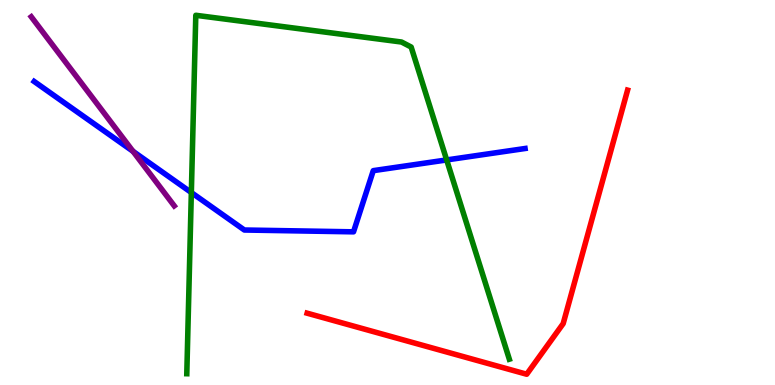[{'lines': ['blue', 'red'], 'intersections': []}, {'lines': ['green', 'red'], 'intersections': []}, {'lines': ['purple', 'red'], 'intersections': []}, {'lines': ['blue', 'green'], 'intersections': [{'x': 2.47, 'y': 5.0}, {'x': 5.76, 'y': 5.85}]}, {'lines': ['blue', 'purple'], 'intersections': [{'x': 1.72, 'y': 6.07}]}, {'lines': ['green', 'purple'], 'intersections': []}]